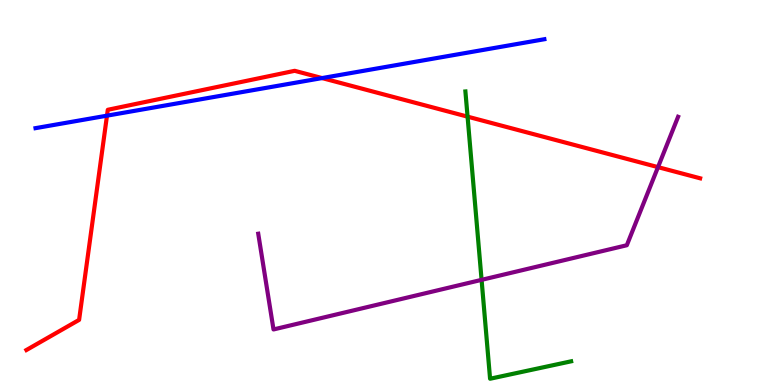[{'lines': ['blue', 'red'], 'intersections': [{'x': 1.38, 'y': 7.0}, {'x': 4.16, 'y': 7.97}]}, {'lines': ['green', 'red'], 'intersections': [{'x': 6.03, 'y': 6.97}]}, {'lines': ['purple', 'red'], 'intersections': [{'x': 8.49, 'y': 5.66}]}, {'lines': ['blue', 'green'], 'intersections': []}, {'lines': ['blue', 'purple'], 'intersections': []}, {'lines': ['green', 'purple'], 'intersections': [{'x': 6.21, 'y': 2.73}]}]